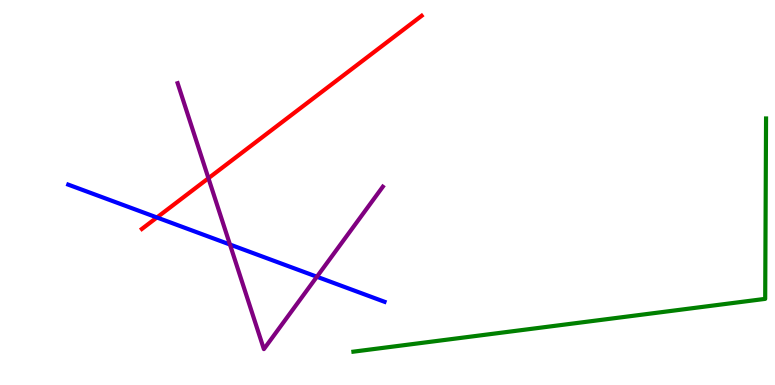[{'lines': ['blue', 'red'], 'intersections': [{'x': 2.02, 'y': 4.35}]}, {'lines': ['green', 'red'], 'intersections': []}, {'lines': ['purple', 'red'], 'intersections': [{'x': 2.69, 'y': 5.37}]}, {'lines': ['blue', 'green'], 'intersections': []}, {'lines': ['blue', 'purple'], 'intersections': [{'x': 2.97, 'y': 3.65}, {'x': 4.09, 'y': 2.81}]}, {'lines': ['green', 'purple'], 'intersections': []}]